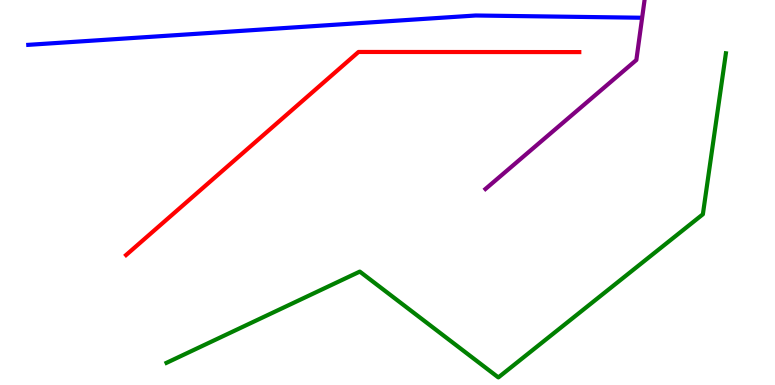[{'lines': ['blue', 'red'], 'intersections': []}, {'lines': ['green', 'red'], 'intersections': []}, {'lines': ['purple', 'red'], 'intersections': []}, {'lines': ['blue', 'green'], 'intersections': []}, {'lines': ['blue', 'purple'], 'intersections': []}, {'lines': ['green', 'purple'], 'intersections': []}]